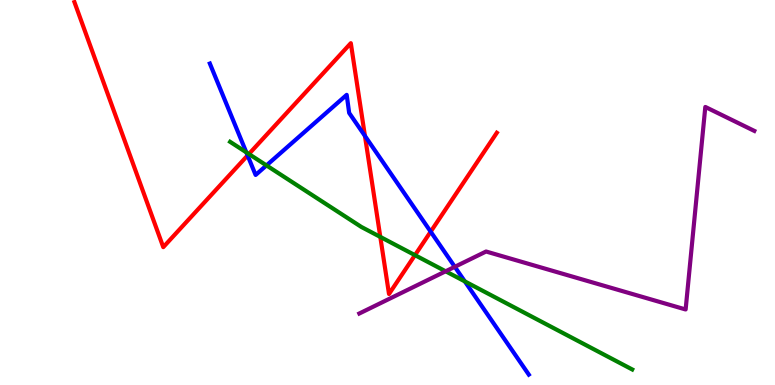[{'lines': ['blue', 'red'], 'intersections': [{'x': 3.19, 'y': 5.96}, {'x': 4.71, 'y': 6.47}, {'x': 5.56, 'y': 3.98}]}, {'lines': ['green', 'red'], 'intersections': [{'x': 3.21, 'y': 6.0}, {'x': 4.91, 'y': 3.85}, {'x': 5.35, 'y': 3.37}]}, {'lines': ['purple', 'red'], 'intersections': []}, {'lines': ['blue', 'green'], 'intersections': [{'x': 3.18, 'y': 6.04}, {'x': 3.44, 'y': 5.7}, {'x': 6.0, 'y': 2.69}]}, {'lines': ['blue', 'purple'], 'intersections': [{'x': 5.87, 'y': 3.07}]}, {'lines': ['green', 'purple'], 'intersections': [{'x': 5.75, 'y': 2.95}]}]